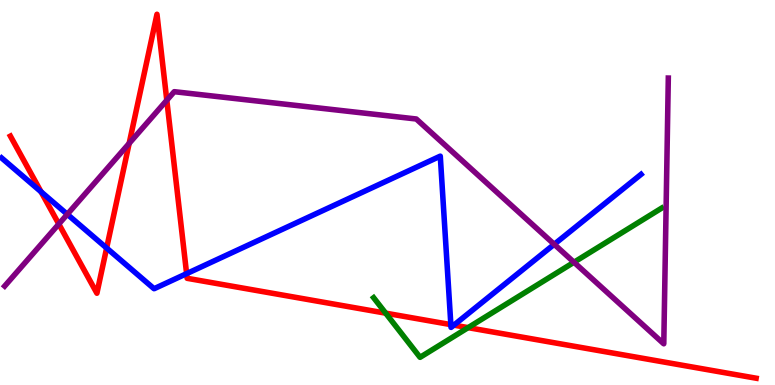[{'lines': ['blue', 'red'], 'intersections': [{'x': 0.53, 'y': 5.02}, {'x': 1.38, 'y': 3.56}, {'x': 2.41, 'y': 2.89}, {'x': 5.82, 'y': 1.57}, {'x': 5.86, 'y': 1.55}]}, {'lines': ['green', 'red'], 'intersections': [{'x': 4.98, 'y': 1.87}, {'x': 6.04, 'y': 1.49}]}, {'lines': ['purple', 'red'], 'intersections': [{'x': 0.759, 'y': 4.18}, {'x': 1.67, 'y': 6.28}, {'x': 2.15, 'y': 7.4}]}, {'lines': ['blue', 'green'], 'intersections': []}, {'lines': ['blue', 'purple'], 'intersections': [{'x': 0.868, 'y': 4.43}, {'x': 7.15, 'y': 3.65}]}, {'lines': ['green', 'purple'], 'intersections': [{'x': 7.41, 'y': 3.19}]}]